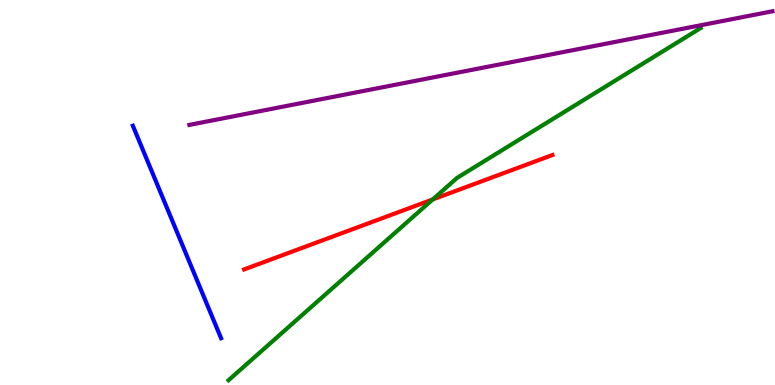[{'lines': ['blue', 'red'], 'intersections': []}, {'lines': ['green', 'red'], 'intersections': [{'x': 5.58, 'y': 4.82}]}, {'lines': ['purple', 'red'], 'intersections': []}, {'lines': ['blue', 'green'], 'intersections': []}, {'lines': ['blue', 'purple'], 'intersections': []}, {'lines': ['green', 'purple'], 'intersections': []}]